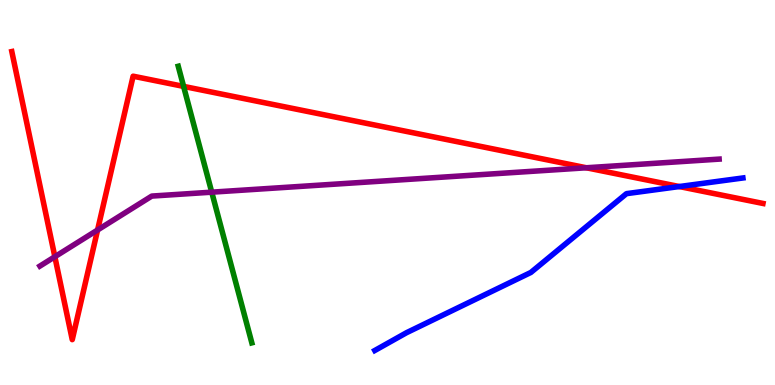[{'lines': ['blue', 'red'], 'intersections': [{'x': 8.76, 'y': 5.15}]}, {'lines': ['green', 'red'], 'intersections': [{'x': 2.37, 'y': 7.76}]}, {'lines': ['purple', 'red'], 'intersections': [{'x': 0.708, 'y': 3.33}, {'x': 1.26, 'y': 4.03}, {'x': 7.57, 'y': 5.64}]}, {'lines': ['blue', 'green'], 'intersections': []}, {'lines': ['blue', 'purple'], 'intersections': []}, {'lines': ['green', 'purple'], 'intersections': [{'x': 2.73, 'y': 5.01}]}]